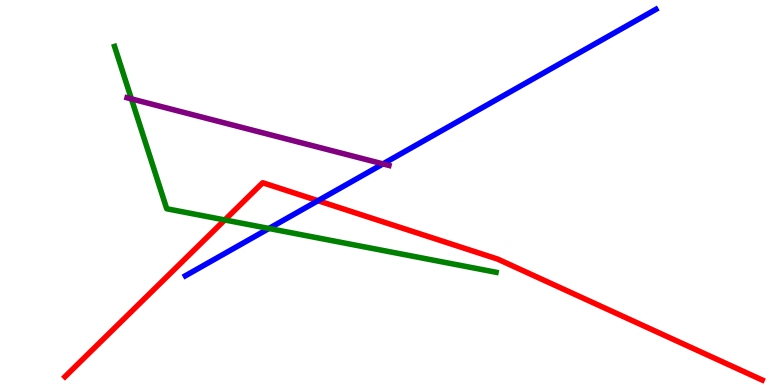[{'lines': ['blue', 'red'], 'intersections': [{'x': 4.1, 'y': 4.79}]}, {'lines': ['green', 'red'], 'intersections': [{'x': 2.9, 'y': 4.29}]}, {'lines': ['purple', 'red'], 'intersections': []}, {'lines': ['blue', 'green'], 'intersections': [{'x': 3.47, 'y': 4.07}]}, {'lines': ['blue', 'purple'], 'intersections': [{'x': 4.94, 'y': 5.74}]}, {'lines': ['green', 'purple'], 'intersections': [{'x': 1.7, 'y': 7.43}]}]